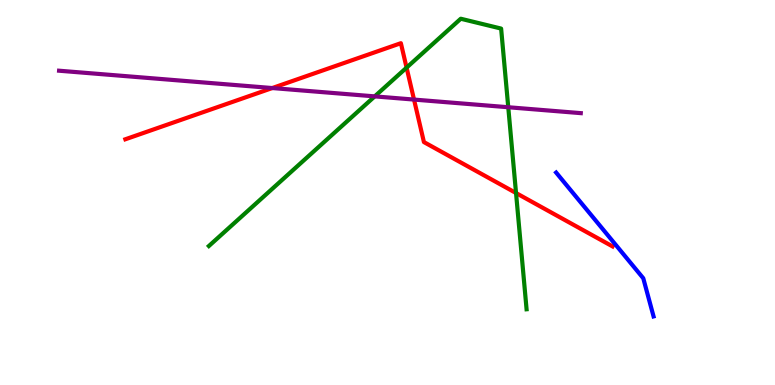[{'lines': ['blue', 'red'], 'intersections': []}, {'lines': ['green', 'red'], 'intersections': [{'x': 5.25, 'y': 8.24}, {'x': 6.66, 'y': 4.99}]}, {'lines': ['purple', 'red'], 'intersections': [{'x': 3.51, 'y': 7.71}, {'x': 5.34, 'y': 7.41}]}, {'lines': ['blue', 'green'], 'intersections': []}, {'lines': ['blue', 'purple'], 'intersections': []}, {'lines': ['green', 'purple'], 'intersections': [{'x': 4.84, 'y': 7.5}, {'x': 6.56, 'y': 7.21}]}]